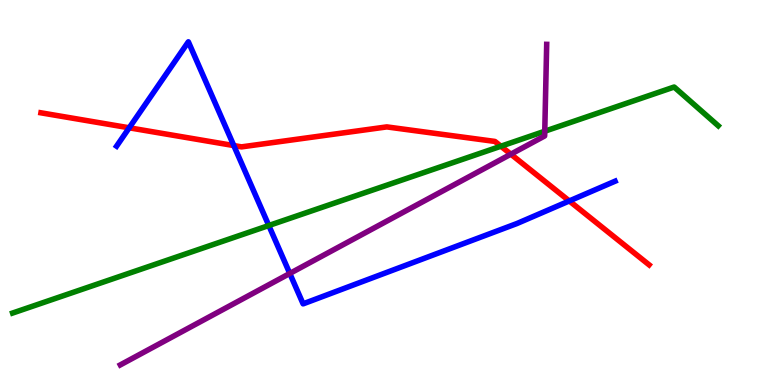[{'lines': ['blue', 'red'], 'intersections': [{'x': 1.67, 'y': 6.68}, {'x': 3.02, 'y': 6.22}, {'x': 7.35, 'y': 4.78}]}, {'lines': ['green', 'red'], 'intersections': [{'x': 6.46, 'y': 6.2}]}, {'lines': ['purple', 'red'], 'intersections': [{'x': 6.59, 'y': 6.0}]}, {'lines': ['blue', 'green'], 'intersections': [{'x': 3.47, 'y': 4.14}]}, {'lines': ['blue', 'purple'], 'intersections': [{'x': 3.74, 'y': 2.9}]}, {'lines': ['green', 'purple'], 'intersections': [{'x': 7.03, 'y': 6.59}]}]